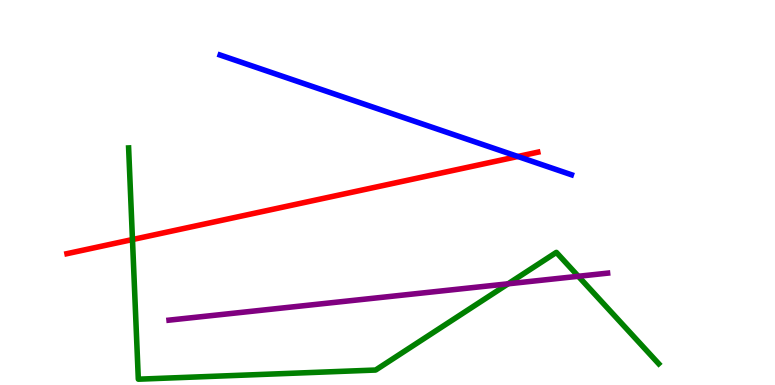[{'lines': ['blue', 'red'], 'intersections': [{'x': 6.68, 'y': 5.94}]}, {'lines': ['green', 'red'], 'intersections': [{'x': 1.71, 'y': 3.78}]}, {'lines': ['purple', 'red'], 'intersections': []}, {'lines': ['blue', 'green'], 'intersections': []}, {'lines': ['blue', 'purple'], 'intersections': []}, {'lines': ['green', 'purple'], 'intersections': [{'x': 6.56, 'y': 2.63}, {'x': 7.46, 'y': 2.82}]}]